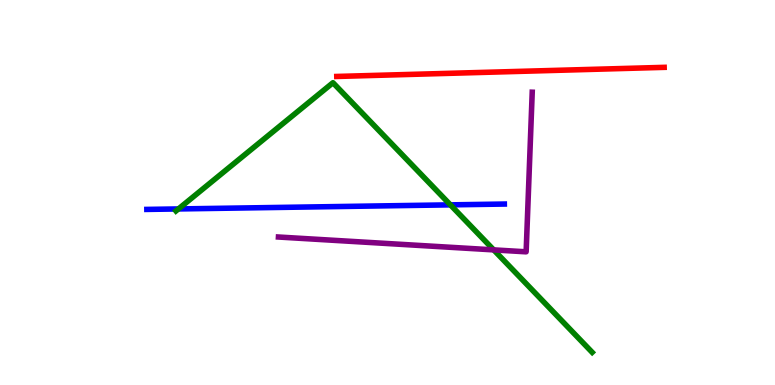[{'lines': ['blue', 'red'], 'intersections': []}, {'lines': ['green', 'red'], 'intersections': []}, {'lines': ['purple', 'red'], 'intersections': []}, {'lines': ['blue', 'green'], 'intersections': [{'x': 2.3, 'y': 4.57}, {'x': 5.81, 'y': 4.68}]}, {'lines': ['blue', 'purple'], 'intersections': []}, {'lines': ['green', 'purple'], 'intersections': [{'x': 6.37, 'y': 3.51}]}]